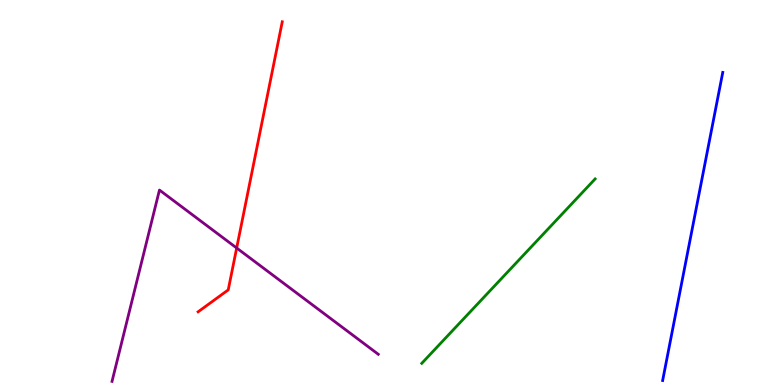[{'lines': ['blue', 'red'], 'intersections': []}, {'lines': ['green', 'red'], 'intersections': []}, {'lines': ['purple', 'red'], 'intersections': [{'x': 3.05, 'y': 3.56}]}, {'lines': ['blue', 'green'], 'intersections': []}, {'lines': ['blue', 'purple'], 'intersections': []}, {'lines': ['green', 'purple'], 'intersections': []}]